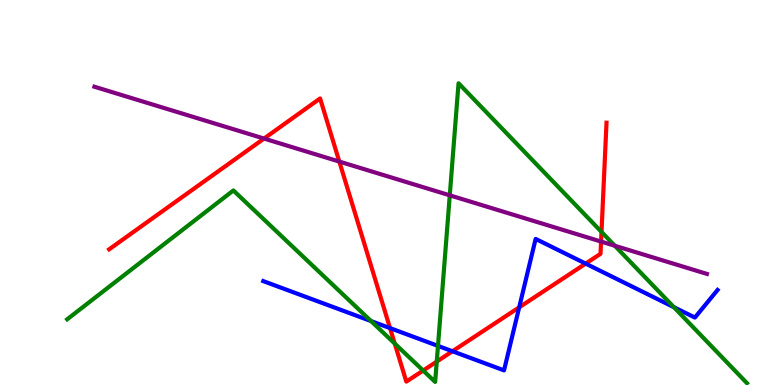[{'lines': ['blue', 'red'], 'intersections': [{'x': 5.03, 'y': 1.48}, {'x': 5.84, 'y': 0.876}, {'x': 6.7, 'y': 2.02}, {'x': 7.56, 'y': 3.15}]}, {'lines': ['green', 'red'], 'intersections': [{'x': 5.09, 'y': 1.08}, {'x': 5.46, 'y': 0.376}, {'x': 5.64, 'y': 0.608}, {'x': 7.76, 'y': 3.98}]}, {'lines': ['purple', 'red'], 'intersections': [{'x': 3.41, 'y': 6.4}, {'x': 4.38, 'y': 5.8}, {'x': 7.76, 'y': 3.73}]}, {'lines': ['blue', 'green'], 'intersections': [{'x': 4.79, 'y': 1.66}, {'x': 5.65, 'y': 1.02}, {'x': 8.7, 'y': 2.02}]}, {'lines': ['blue', 'purple'], 'intersections': []}, {'lines': ['green', 'purple'], 'intersections': [{'x': 5.8, 'y': 4.93}, {'x': 7.93, 'y': 3.62}]}]